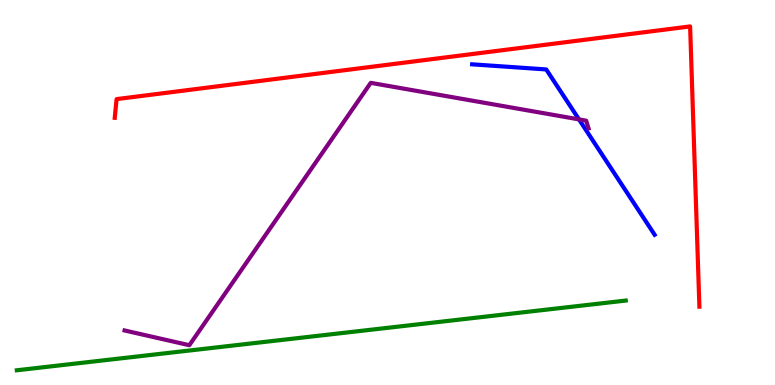[{'lines': ['blue', 'red'], 'intersections': []}, {'lines': ['green', 'red'], 'intersections': []}, {'lines': ['purple', 'red'], 'intersections': []}, {'lines': ['blue', 'green'], 'intersections': []}, {'lines': ['blue', 'purple'], 'intersections': [{'x': 7.47, 'y': 6.9}]}, {'lines': ['green', 'purple'], 'intersections': []}]